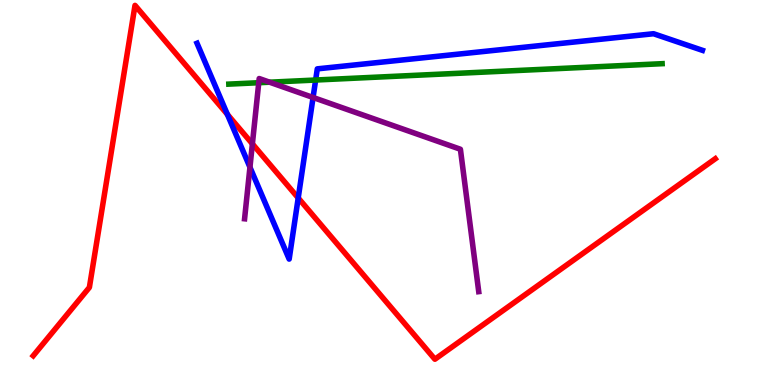[{'lines': ['blue', 'red'], 'intersections': [{'x': 2.93, 'y': 7.03}, {'x': 3.85, 'y': 4.86}]}, {'lines': ['green', 'red'], 'intersections': []}, {'lines': ['purple', 'red'], 'intersections': [{'x': 3.26, 'y': 6.26}]}, {'lines': ['blue', 'green'], 'intersections': [{'x': 4.07, 'y': 7.92}]}, {'lines': ['blue', 'purple'], 'intersections': [{'x': 3.23, 'y': 5.66}, {'x': 4.04, 'y': 7.47}]}, {'lines': ['green', 'purple'], 'intersections': [{'x': 3.34, 'y': 7.85}, {'x': 3.48, 'y': 7.86}]}]